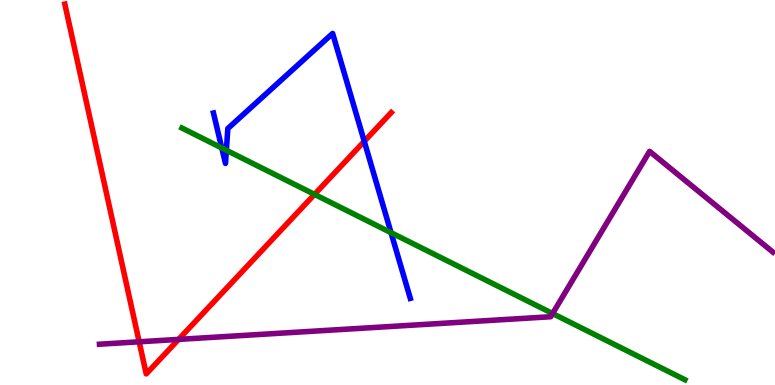[{'lines': ['blue', 'red'], 'intersections': [{'x': 4.7, 'y': 6.33}]}, {'lines': ['green', 'red'], 'intersections': [{'x': 4.06, 'y': 4.95}]}, {'lines': ['purple', 'red'], 'intersections': [{'x': 1.8, 'y': 1.12}, {'x': 2.3, 'y': 1.18}]}, {'lines': ['blue', 'green'], 'intersections': [{'x': 2.86, 'y': 6.16}, {'x': 2.92, 'y': 6.1}, {'x': 5.05, 'y': 3.96}]}, {'lines': ['blue', 'purple'], 'intersections': []}, {'lines': ['green', 'purple'], 'intersections': [{'x': 7.13, 'y': 1.86}]}]